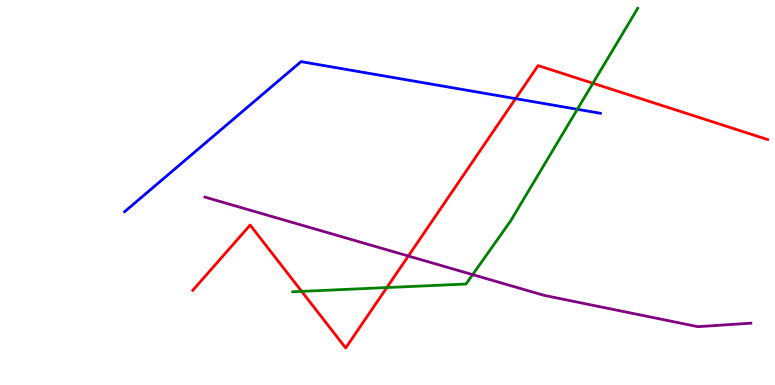[{'lines': ['blue', 'red'], 'intersections': [{'x': 6.65, 'y': 7.44}]}, {'lines': ['green', 'red'], 'intersections': [{'x': 3.89, 'y': 2.43}, {'x': 4.99, 'y': 2.53}, {'x': 7.65, 'y': 7.84}]}, {'lines': ['purple', 'red'], 'intersections': [{'x': 5.27, 'y': 3.35}]}, {'lines': ['blue', 'green'], 'intersections': [{'x': 7.45, 'y': 7.16}]}, {'lines': ['blue', 'purple'], 'intersections': []}, {'lines': ['green', 'purple'], 'intersections': [{'x': 6.1, 'y': 2.87}]}]